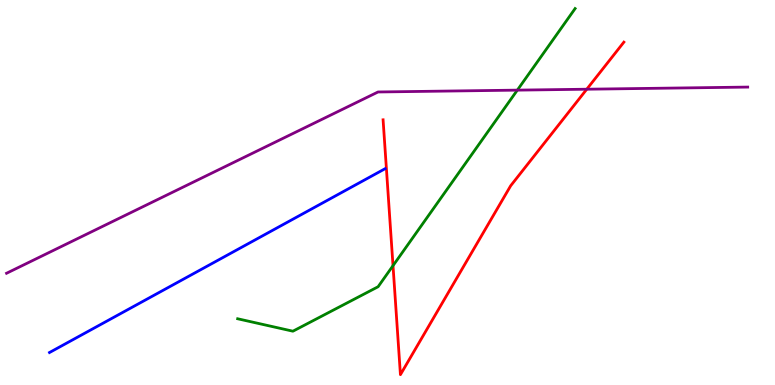[{'lines': ['blue', 'red'], 'intersections': []}, {'lines': ['green', 'red'], 'intersections': [{'x': 5.07, 'y': 3.1}]}, {'lines': ['purple', 'red'], 'intersections': [{'x': 7.57, 'y': 7.68}]}, {'lines': ['blue', 'green'], 'intersections': []}, {'lines': ['blue', 'purple'], 'intersections': []}, {'lines': ['green', 'purple'], 'intersections': [{'x': 6.68, 'y': 7.66}]}]